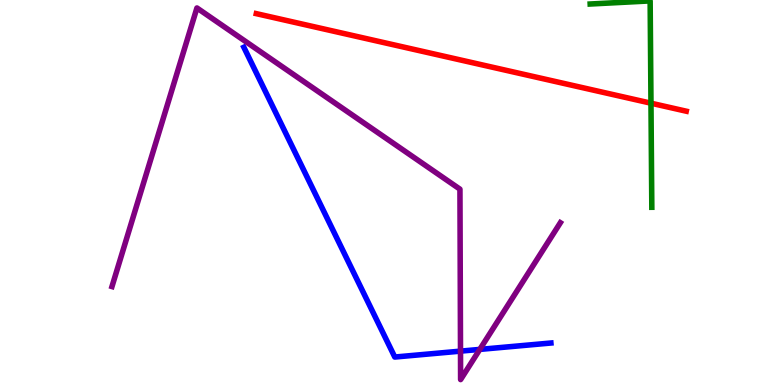[{'lines': ['blue', 'red'], 'intersections': []}, {'lines': ['green', 'red'], 'intersections': [{'x': 8.4, 'y': 7.32}]}, {'lines': ['purple', 'red'], 'intersections': []}, {'lines': ['blue', 'green'], 'intersections': []}, {'lines': ['blue', 'purple'], 'intersections': [{'x': 5.94, 'y': 0.88}, {'x': 6.19, 'y': 0.925}]}, {'lines': ['green', 'purple'], 'intersections': []}]